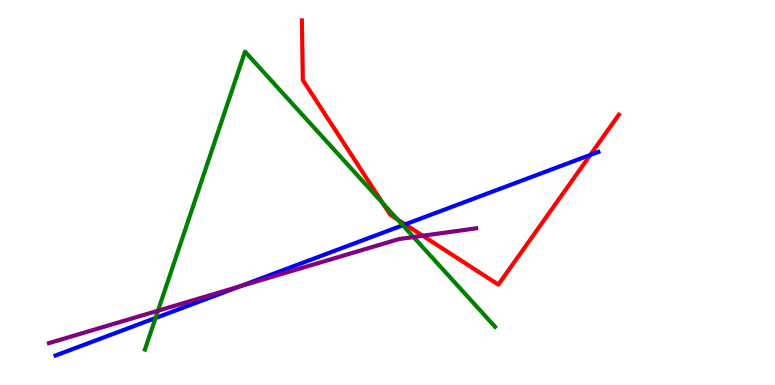[{'lines': ['blue', 'red'], 'intersections': [{'x': 5.23, 'y': 4.17}, {'x': 7.62, 'y': 5.98}]}, {'lines': ['green', 'red'], 'intersections': [{'x': 4.94, 'y': 4.72}, {'x': 5.13, 'y': 4.3}]}, {'lines': ['purple', 'red'], 'intersections': [{'x': 5.46, 'y': 3.88}]}, {'lines': ['blue', 'green'], 'intersections': [{'x': 2.01, 'y': 1.74}, {'x': 5.2, 'y': 4.15}]}, {'lines': ['blue', 'purple'], 'intersections': [{'x': 3.1, 'y': 2.56}]}, {'lines': ['green', 'purple'], 'intersections': [{'x': 2.04, 'y': 1.93}, {'x': 5.34, 'y': 3.84}]}]